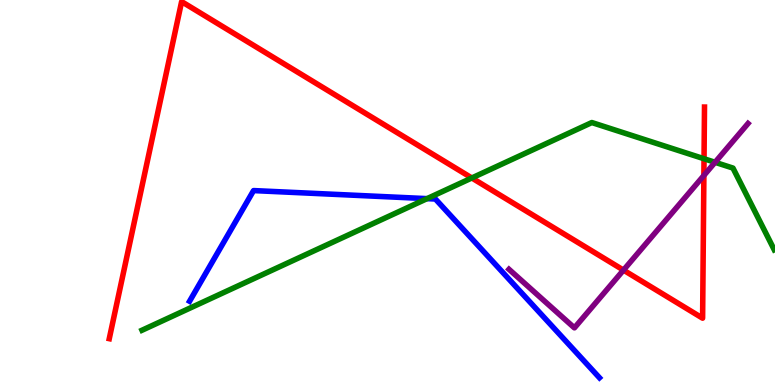[{'lines': ['blue', 'red'], 'intersections': []}, {'lines': ['green', 'red'], 'intersections': [{'x': 6.09, 'y': 5.38}, {'x': 9.08, 'y': 5.88}]}, {'lines': ['purple', 'red'], 'intersections': [{'x': 8.04, 'y': 2.98}, {'x': 9.08, 'y': 5.44}]}, {'lines': ['blue', 'green'], 'intersections': [{'x': 5.51, 'y': 4.84}]}, {'lines': ['blue', 'purple'], 'intersections': []}, {'lines': ['green', 'purple'], 'intersections': [{'x': 9.23, 'y': 5.78}]}]